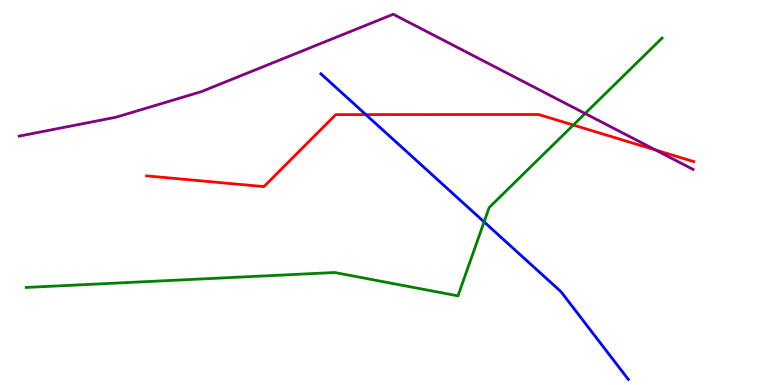[{'lines': ['blue', 'red'], 'intersections': [{'x': 4.72, 'y': 7.02}]}, {'lines': ['green', 'red'], 'intersections': [{'x': 7.4, 'y': 6.75}]}, {'lines': ['purple', 'red'], 'intersections': [{'x': 8.46, 'y': 6.1}]}, {'lines': ['blue', 'green'], 'intersections': [{'x': 6.25, 'y': 4.24}]}, {'lines': ['blue', 'purple'], 'intersections': []}, {'lines': ['green', 'purple'], 'intersections': [{'x': 7.55, 'y': 7.05}]}]